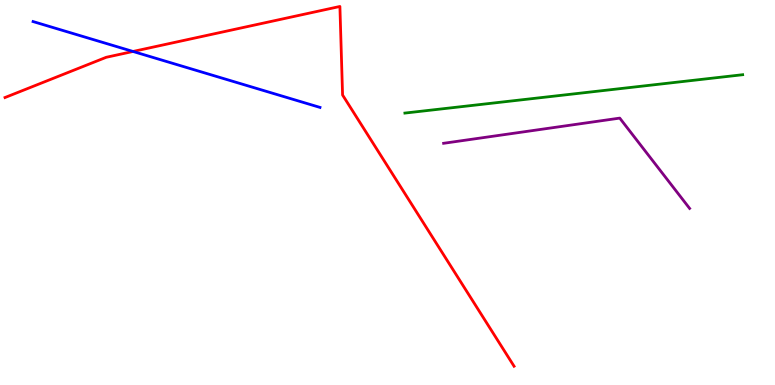[{'lines': ['blue', 'red'], 'intersections': [{'x': 1.72, 'y': 8.66}]}, {'lines': ['green', 'red'], 'intersections': []}, {'lines': ['purple', 'red'], 'intersections': []}, {'lines': ['blue', 'green'], 'intersections': []}, {'lines': ['blue', 'purple'], 'intersections': []}, {'lines': ['green', 'purple'], 'intersections': []}]